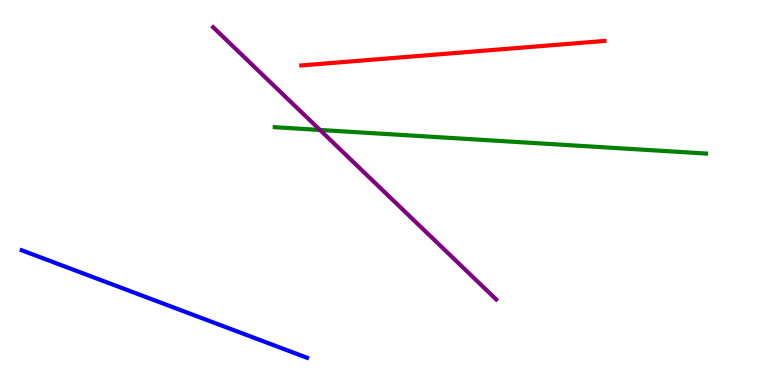[{'lines': ['blue', 'red'], 'intersections': []}, {'lines': ['green', 'red'], 'intersections': []}, {'lines': ['purple', 'red'], 'intersections': []}, {'lines': ['blue', 'green'], 'intersections': []}, {'lines': ['blue', 'purple'], 'intersections': []}, {'lines': ['green', 'purple'], 'intersections': [{'x': 4.13, 'y': 6.62}]}]